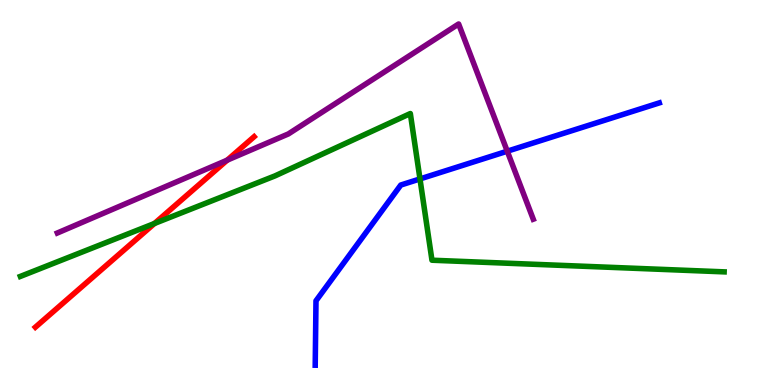[{'lines': ['blue', 'red'], 'intersections': []}, {'lines': ['green', 'red'], 'intersections': [{'x': 1.99, 'y': 4.2}]}, {'lines': ['purple', 'red'], 'intersections': [{'x': 2.93, 'y': 5.84}]}, {'lines': ['blue', 'green'], 'intersections': [{'x': 5.42, 'y': 5.35}]}, {'lines': ['blue', 'purple'], 'intersections': [{'x': 6.55, 'y': 6.07}]}, {'lines': ['green', 'purple'], 'intersections': []}]